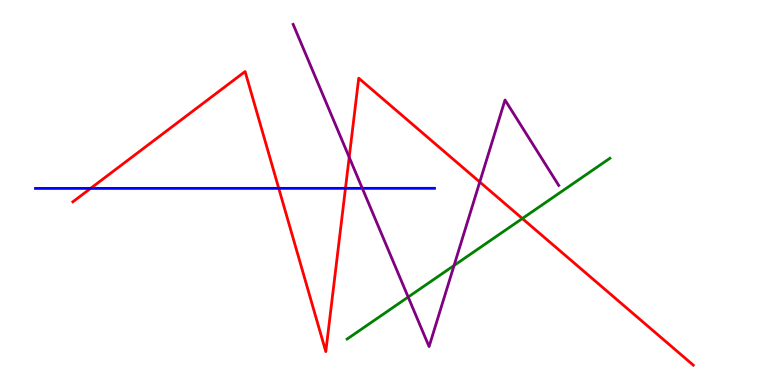[{'lines': ['blue', 'red'], 'intersections': [{'x': 1.17, 'y': 5.11}, {'x': 3.6, 'y': 5.11}, {'x': 4.46, 'y': 5.11}]}, {'lines': ['green', 'red'], 'intersections': [{'x': 6.74, 'y': 4.32}]}, {'lines': ['purple', 'red'], 'intersections': [{'x': 4.51, 'y': 5.92}, {'x': 6.19, 'y': 5.27}]}, {'lines': ['blue', 'green'], 'intersections': []}, {'lines': ['blue', 'purple'], 'intersections': [{'x': 4.68, 'y': 5.11}]}, {'lines': ['green', 'purple'], 'intersections': [{'x': 5.27, 'y': 2.28}, {'x': 5.86, 'y': 3.1}]}]